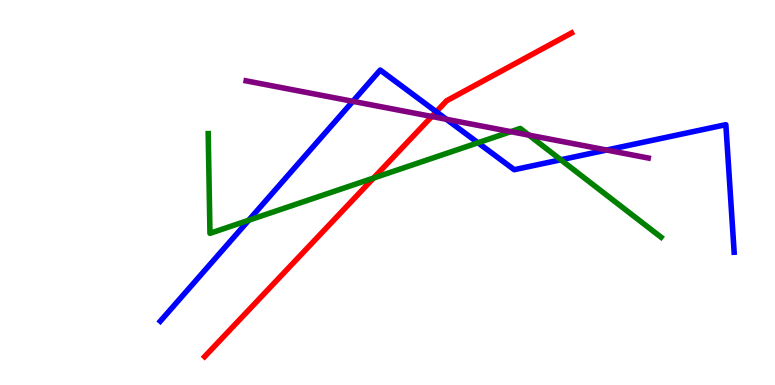[{'lines': ['blue', 'red'], 'intersections': [{'x': 5.63, 'y': 7.1}]}, {'lines': ['green', 'red'], 'intersections': [{'x': 4.82, 'y': 5.38}]}, {'lines': ['purple', 'red'], 'intersections': [{'x': 5.57, 'y': 6.97}]}, {'lines': ['blue', 'green'], 'intersections': [{'x': 3.21, 'y': 4.28}, {'x': 6.17, 'y': 6.29}, {'x': 7.24, 'y': 5.85}]}, {'lines': ['blue', 'purple'], 'intersections': [{'x': 4.55, 'y': 7.37}, {'x': 5.76, 'y': 6.9}, {'x': 7.83, 'y': 6.1}]}, {'lines': ['green', 'purple'], 'intersections': [{'x': 6.59, 'y': 6.58}, {'x': 6.82, 'y': 6.49}]}]